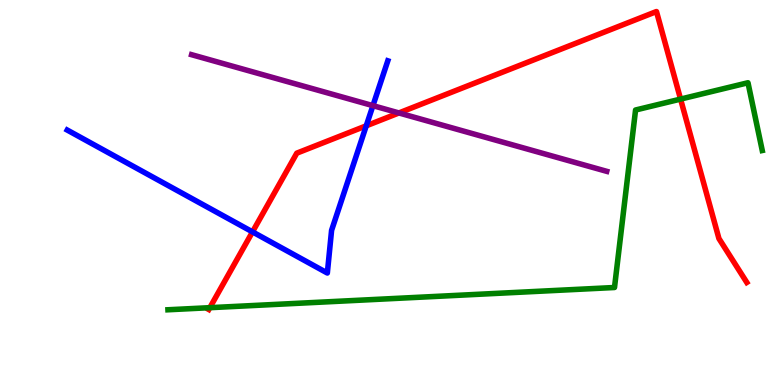[{'lines': ['blue', 'red'], 'intersections': [{'x': 3.26, 'y': 3.98}, {'x': 4.73, 'y': 6.73}]}, {'lines': ['green', 'red'], 'intersections': [{'x': 2.71, 'y': 2.01}, {'x': 8.78, 'y': 7.43}]}, {'lines': ['purple', 'red'], 'intersections': [{'x': 5.15, 'y': 7.07}]}, {'lines': ['blue', 'green'], 'intersections': []}, {'lines': ['blue', 'purple'], 'intersections': [{'x': 4.81, 'y': 7.26}]}, {'lines': ['green', 'purple'], 'intersections': []}]